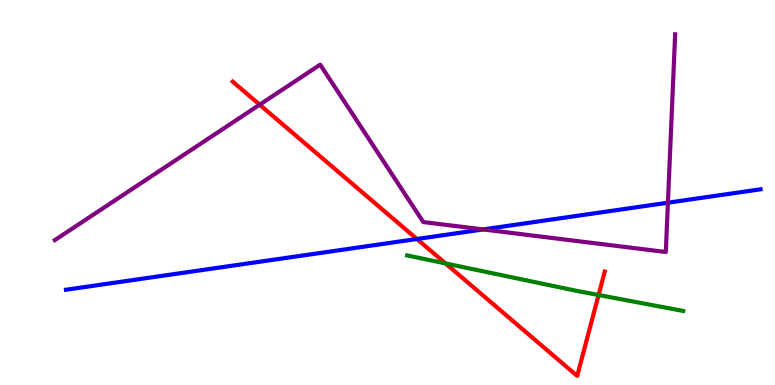[{'lines': ['blue', 'red'], 'intersections': [{'x': 5.38, 'y': 3.79}]}, {'lines': ['green', 'red'], 'intersections': [{'x': 5.75, 'y': 3.16}, {'x': 7.72, 'y': 2.34}]}, {'lines': ['purple', 'red'], 'intersections': [{'x': 3.35, 'y': 7.28}]}, {'lines': ['blue', 'green'], 'intersections': []}, {'lines': ['blue', 'purple'], 'intersections': [{'x': 6.23, 'y': 4.04}, {'x': 8.62, 'y': 4.73}]}, {'lines': ['green', 'purple'], 'intersections': []}]